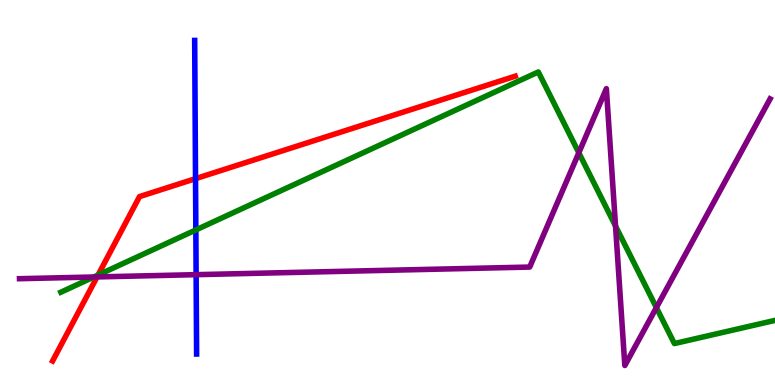[{'lines': ['blue', 'red'], 'intersections': [{'x': 2.52, 'y': 5.36}]}, {'lines': ['green', 'red'], 'intersections': [{'x': 1.27, 'y': 2.86}]}, {'lines': ['purple', 'red'], 'intersections': [{'x': 1.25, 'y': 2.81}]}, {'lines': ['blue', 'green'], 'intersections': [{'x': 2.53, 'y': 4.03}]}, {'lines': ['blue', 'purple'], 'intersections': [{'x': 2.53, 'y': 2.87}]}, {'lines': ['green', 'purple'], 'intersections': [{'x': 1.21, 'y': 2.81}, {'x': 7.47, 'y': 6.03}, {'x': 7.94, 'y': 4.13}, {'x': 8.47, 'y': 2.01}]}]